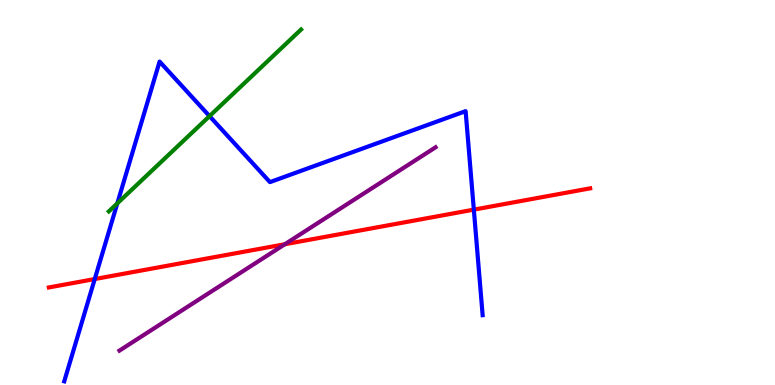[{'lines': ['blue', 'red'], 'intersections': [{'x': 1.22, 'y': 2.75}, {'x': 6.11, 'y': 4.55}]}, {'lines': ['green', 'red'], 'intersections': []}, {'lines': ['purple', 'red'], 'intersections': [{'x': 3.68, 'y': 3.66}]}, {'lines': ['blue', 'green'], 'intersections': [{'x': 1.51, 'y': 4.72}, {'x': 2.7, 'y': 6.98}]}, {'lines': ['blue', 'purple'], 'intersections': []}, {'lines': ['green', 'purple'], 'intersections': []}]